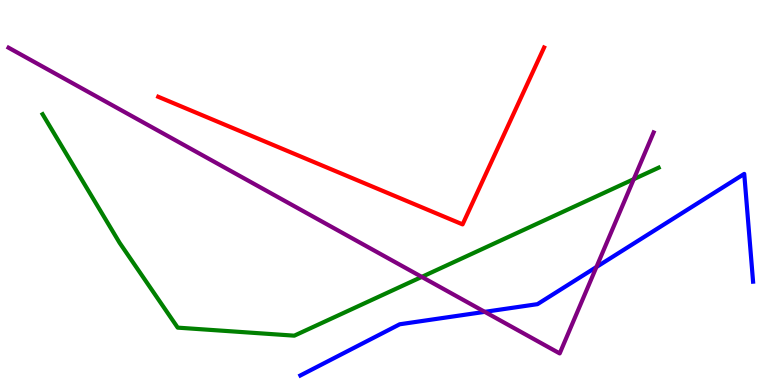[{'lines': ['blue', 'red'], 'intersections': []}, {'lines': ['green', 'red'], 'intersections': []}, {'lines': ['purple', 'red'], 'intersections': []}, {'lines': ['blue', 'green'], 'intersections': []}, {'lines': ['blue', 'purple'], 'intersections': [{'x': 6.26, 'y': 1.9}, {'x': 7.7, 'y': 3.06}]}, {'lines': ['green', 'purple'], 'intersections': [{'x': 5.44, 'y': 2.81}, {'x': 8.18, 'y': 5.35}]}]